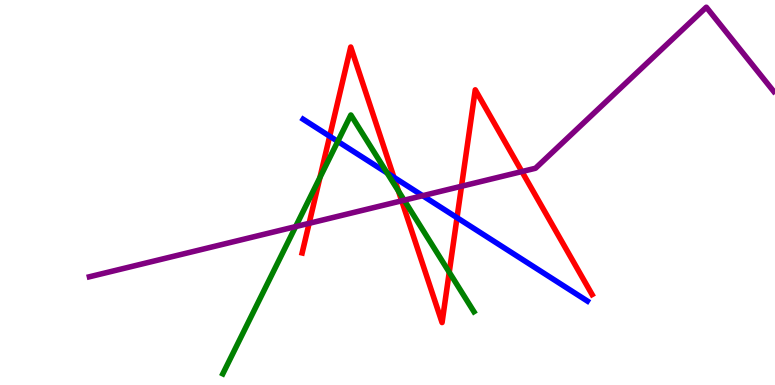[{'lines': ['blue', 'red'], 'intersections': [{'x': 4.25, 'y': 6.46}, {'x': 5.08, 'y': 5.39}, {'x': 5.9, 'y': 4.35}]}, {'lines': ['green', 'red'], 'intersections': [{'x': 4.13, 'y': 5.39}, {'x': 5.14, 'y': 5.04}, {'x': 5.8, 'y': 2.93}]}, {'lines': ['purple', 'red'], 'intersections': [{'x': 3.99, 'y': 4.2}, {'x': 5.18, 'y': 4.78}, {'x': 5.95, 'y': 5.16}, {'x': 6.73, 'y': 5.54}]}, {'lines': ['blue', 'green'], 'intersections': [{'x': 4.36, 'y': 6.33}, {'x': 5.0, 'y': 5.51}]}, {'lines': ['blue', 'purple'], 'intersections': [{'x': 5.45, 'y': 4.92}]}, {'lines': ['green', 'purple'], 'intersections': [{'x': 3.81, 'y': 4.11}, {'x': 5.22, 'y': 4.8}]}]